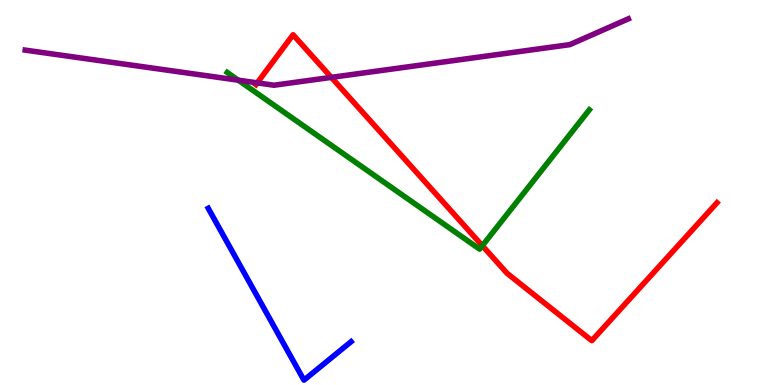[{'lines': ['blue', 'red'], 'intersections': []}, {'lines': ['green', 'red'], 'intersections': [{'x': 6.22, 'y': 3.62}]}, {'lines': ['purple', 'red'], 'intersections': [{'x': 3.32, 'y': 7.85}, {'x': 4.28, 'y': 7.99}]}, {'lines': ['blue', 'green'], 'intersections': []}, {'lines': ['blue', 'purple'], 'intersections': []}, {'lines': ['green', 'purple'], 'intersections': [{'x': 3.07, 'y': 7.92}]}]